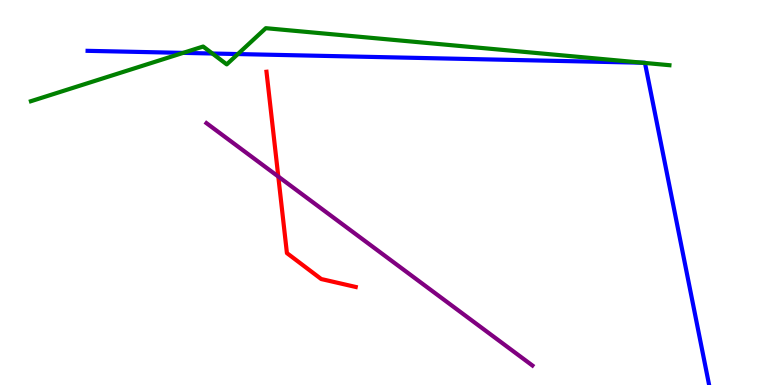[{'lines': ['blue', 'red'], 'intersections': []}, {'lines': ['green', 'red'], 'intersections': []}, {'lines': ['purple', 'red'], 'intersections': [{'x': 3.59, 'y': 5.41}]}, {'lines': ['blue', 'green'], 'intersections': [{'x': 2.36, 'y': 8.63}, {'x': 2.74, 'y': 8.61}, {'x': 3.07, 'y': 8.6}, {'x': 8.29, 'y': 8.37}, {'x': 8.32, 'y': 8.36}]}, {'lines': ['blue', 'purple'], 'intersections': []}, {'lines': ['green', 'purple'], 'intersections': []}]